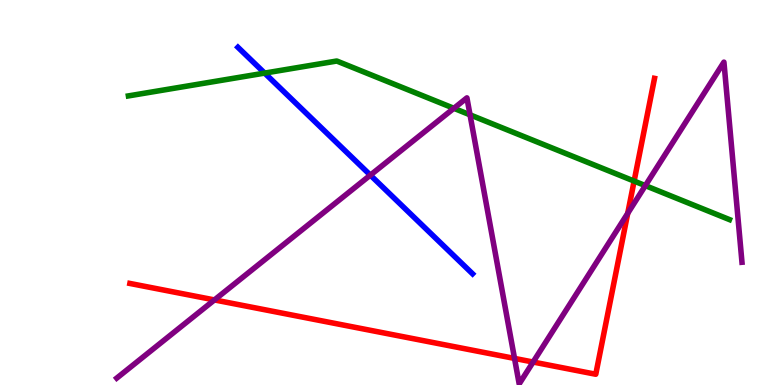[{'lines': ['blue', 'red'], 'intersections': []}, {'lines': ['green', 'red'], 'intersections': [{'x': 8.18, 'y': 5.3}]}, {'lines': ['purple', 'red'], 'intersections': [{'x': 2.77, 'y': 2.21}, {'x': 6.64, 'y': 0.69}, {'x': 6.88, 'y': 0.596}, {'x': 8.1, 'y': 4.46}]}, {'lines': ['blue', 'green'], 'intersections': [{'x': 3.41, 'y': 8.1}]}, {'lines': ['blue', 'purple'], 'intersections': [{'x': 4.78, 'y': 5.45}]}, {'lines': ['green', 'purple'], 'intersections': [{'x': 5.86, 'y': 7.19}, {'x': 6.06, 'y': 7.02}, {'x': 8.33, 'y': 5.18}]}]